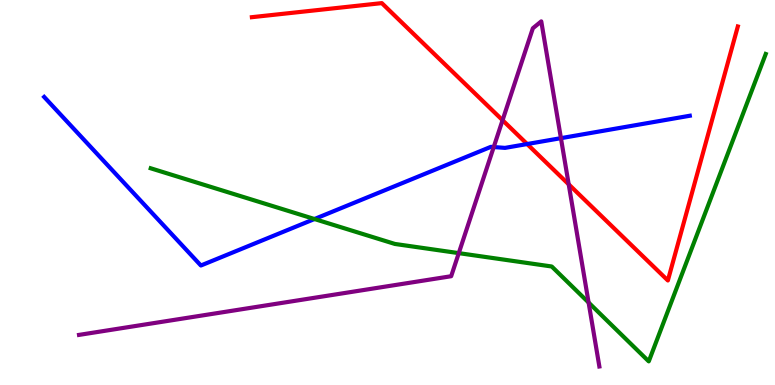[{'lines': ['blue', 'red'], 'intersections': [{'x': 6.8, 'y': 6.26}]}, {'lines': ['green', 'red'], 'intersections': []}, {'lines': ['purple', 'red'], 'intersections': [{'x': 6.48, 'y': 6.88}, {'x': 7.34, 'y': 5.21}]}, {'lines': ['blue', 'green'], 'intersections': [{'x': 4.06, 'y': 4.31}]}, {'lines': ['blue', 'purple'], 'intersections': [{'x': 6.37, 'y': 6.18}, {'x': 7.24, 'y': 6.41}]}, {'lines': ['green', 'purple'], 'intersections': [{'x': 5.92, 'y': 3.43}, {'x': 7.59, 'y': 2.14}]}]